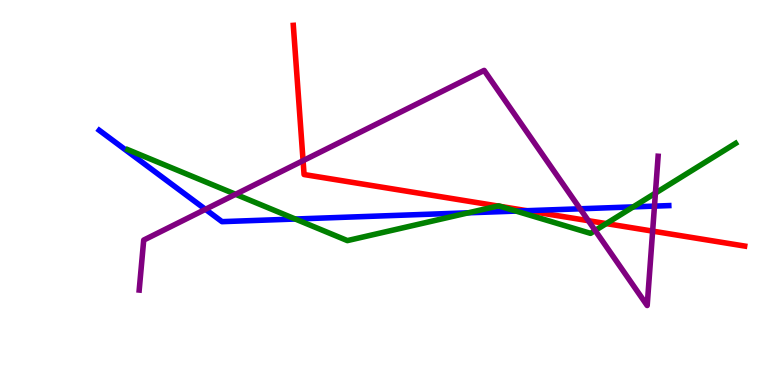[{'lines': ['blue', 'red'], 'intersections': [{'x': 6.8, 'y': 4.53}]}, {'lines': ['green', 'red'], 'intersections': [{'x': 6.42, 'y': 4.65}, {'x': 6.46, 'y': 4.64}, {'x': 7.82, 'y': 4.19}]}, {'lines': ['purple', 'red'], 'intersections': [{'x': 3.91, 'y': 5.83}, {'x': 7.59, 'y': 4.27}, {'x': 8.42, 'y': 4.0}]}, {'lines': ['blue', 'green'], 'intersections': [{'x': 3.81, 'y': 4.31}, {'x': 6.04, 'y': 4.47}, {'x': 6.66, 'y': 4.52}, {'x': 8.17, 'y': 4.63}]}, {'lines': ['blue', 'purple'], 'intersections': [{'x': 2.65, 'y': 4.56}, {'x': 7.49, 'y': 4.58}, {'x': 8.44, 'y': 4.65}]}, {'lines': ['green', 'purple'], 'intersections': [{'x': 3.04, 'y': 4.95}, {'x': 7.68, 'y': 4.01}, {'x': 8.46, 'y': 4.98}]}]